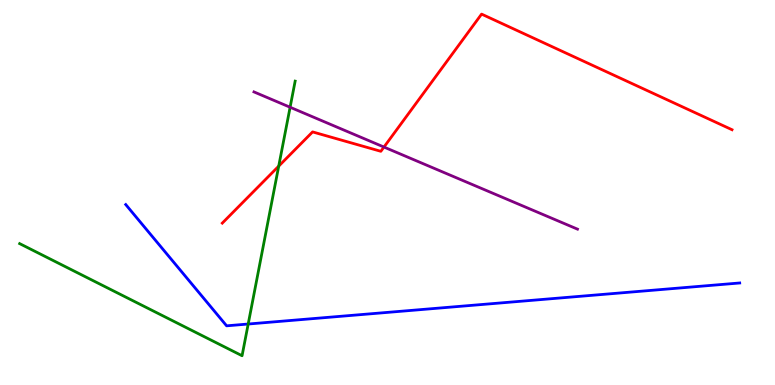[{'lines': ['blue', 'red'], 'intersections': []}, {'lines': ['green', 'red'], 'intersections': [{'x': 3.6, 'y': 5.69}]}, {'lines': ['purple', 'red'], 'intersections': [{'x': 4.95, 'y': 6.18}]}, {'lines': ['blue', 'green'], 'intersections': [{'x': 3.2, 'y': 1.58}]}, {'lines': ['blue', 'purple'], 'intersections': []}, {'lines': ['green', 'purple'], 'intersections': [{'x': 3.74, 'y': 7.21}]}]